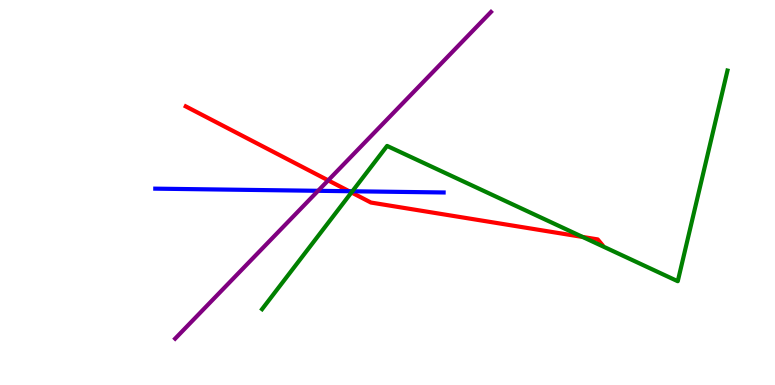[{'lines': ['blue', 'red'], 'intersections': [{'x': 4.5, 'y': 5.03}]}, {'lines': ['green', 'red'], 'intersections': [{'x': 4.54, 'y': 5.0}, {'x': 7.52, 'y': 3.85}]}, {'lines': ['purple', 'red'], 'intersections': [{'x': 4.23, 'y': 5.32}]}, {'lines': ['blue', 'green'], 'intersections': [{'x': 4.55, 'y': 5.03}]}, {'lines': ['blue', 'purple'], 'intersections': [{'x': 4.1, 'y': 5.04}]}, {'lines': ['green', 'purple'], 'intersections': []}]